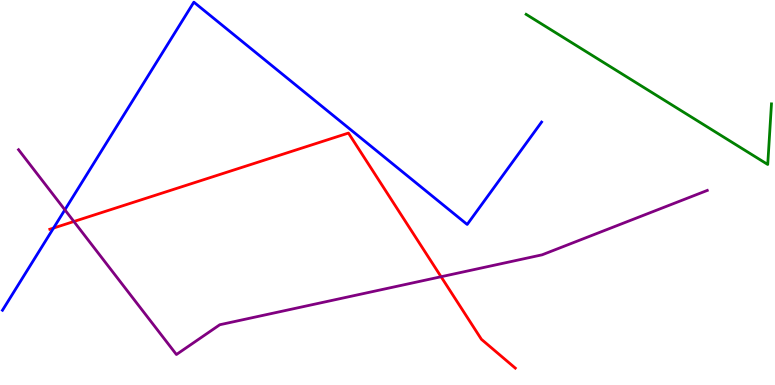[{'lines': ['blue', 'red'], 'intersections': [{'x': 0.691, 'y': 4.08}]}, {'lines': ['green', 'red'], 'intersections': []}, {'lines': ['purple', 'red'], 'intersections': [{'x': 0.953, 'y': 4.25}, {'x': 5.69, 'y': 2.81}]}, {'lines': ['blue', 'green'], 'intersections': []}, {'lines': ['blue', 'purple'], 'intersections': [{'x': 0.837, 'y': 4.55}]}, {'lines': ['green', 'purple'], 'intersections': []}]